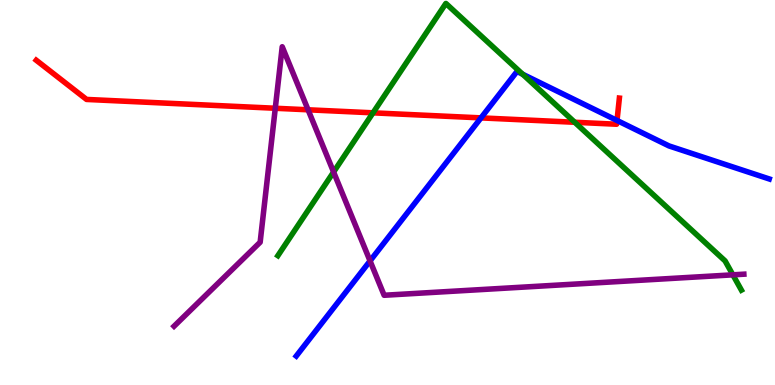[{'lines': ['blue', 'red'], 'intersections': [{'x': 6.21, 'y': 6.94}, {'x': 7.96, 'y': 6.87}]}, {'lines': ['green', 'red'], 'intersections': [{'x': 4.81, 'y': 7.07}, {'x': 7.42, 'y': 6.82}]}, {'lines': ['purple', 'red'], 'intersections': [{'x': 3.55, 'y': 7.19}, {'x': 3.98, 'y': 7.15}]}, {'lines': ['blue', 'green'], 'intersections': [{'x': 6.74, 'y': 8.07}]}, {'lines': ['blue', 'purple'], 'intersections': [{'x': 4.77, 'y': 3.22}]}, {'lines': ['green', 'purple'], 'intersections': [{'x': 4.3, 'y': 5.53}, {'x': 9.46, 'y': 2.86}]}]